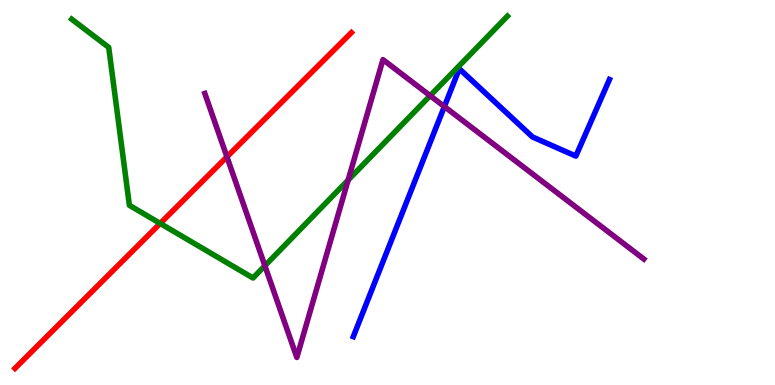[{'lines': ['blue', 'red'], 'intersections': []}, {'lines': ['green', 'red'], 'intersections': [{'x': 2.07, 'y': 4.2}]}, {'lines': ['purple', 'red'], 'intersections': [{'x': 2.93, 'y': 5.93}]}, {'lines': ['blue', 'green'], 'intersections': []}, {'lines': ['blue', 'purple'], 'intersections': [{'x': 5.73, 'y': 7.23}]}, {'lines': ['green', 'purple'], 'intersections': [{'x': 3.42, 'y': 3.1}, {'x': 4.49, 'y': 5.32}, {'x': 5.55, 'y': 7.51}]}]